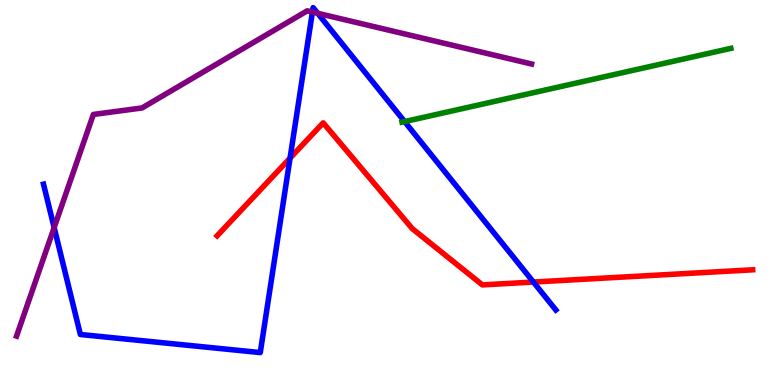[{'lines': ['blue', 'red'], 'intersections': [{'x': 3.74, 'y': 5.89}, {'x': 6.88, 'y': 2.67}]}, {'lines': ['green', 'red'], 'intersections': []}, {'lines': ['purple', 'red'], 'intersections': []}, {'lines': ['blue', 'green'], 'intersections': [{'x': 5.22, 'y': 6.84}]}, {'lines': ['blue', 'purple'], 'intersections': [{'x': 0.699, 'y': 4.09}, {'x': 4.03, 'y': 9.69}, {'x': 4.1, 'y': 9.65}]}, {'lines': ['green', 'purple'], 'intersections': []}]